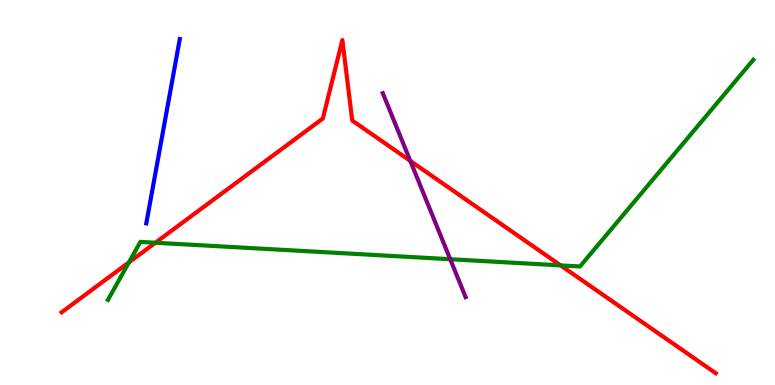[{'lines': ['blue', 'red'], 'intersections': []}, {'lines': ['green', 'red'], 'intersections': [{'x': 1.66, 'y': 3.18}, {'x': 2.01, 'y': 3.7}, {'x': 7.23, 'y': 3.11}]}, {'lines': ['purple', 'red'], 'intersections': [{'x': 5.29, 'y': 5.82}]}, {'lines': ['blue', 'green'], 'intersections': []}, {'lines': ['blue', 'purple'], 'intersections': []}, {'lines': ['green', 'purple'], 'intersections': [{'x': 5.81, 'y': 3.27}]}]